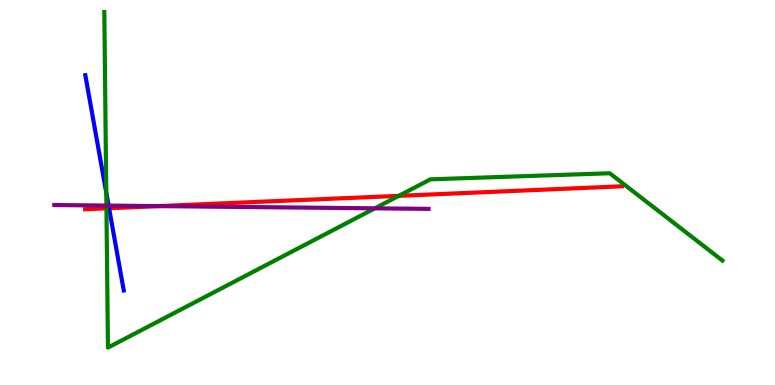[{'lines': ['blue', 'red'], 'intersections': [{'x': 1.41, 'y': 4.59}]}, {'lines': ['green', 'red'], 'intersections': [{'x': 1.37, 'y': 4.59}, {'x': 5.15, 'y': 4.91}]}, {'lines': ['purple', 'red'], 'intersections': [{'x': 2.05, 'y': 4.65}]}, {'lines': ['blue', 'green'], 'intersections': [{'x': 1.37, 'y': 5.0}]}, {'lines': ['blue', 'purple'], 'intersections': [{'x': 1.4, 'y': 4.66}]}, {'lines': ['green', 'purple'], 'intersections': [{'x': 1.37, 'y': 4.66}, {'x': 4.84, 'y': 4.59}]}]